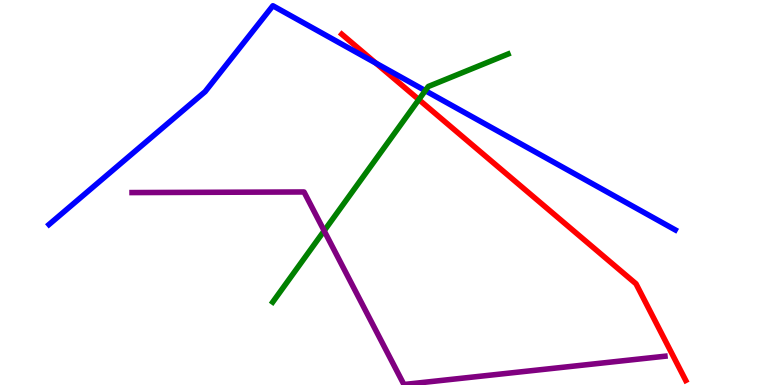[{'lines': ['blue', 'red'], 'intersections': [{'x': 4.85, 'y': 8.36}]}, {'lines': ['green', 'red'], 'intersections': [{'x': 5.4, 'y': 7.41}]}, {'lines': ['purple', 'red'], 'intersections': []}, {'lines': ['blue', 'green'], 'intersections': [{'x': 5.49, 'y': 7.65}]}, {'lines': ['blue', 'purple'], 'intersections': []}, {'lines': ['green', 'purple'], 'intersections': [{'x': 4.18, 'y': 4.01}]}]